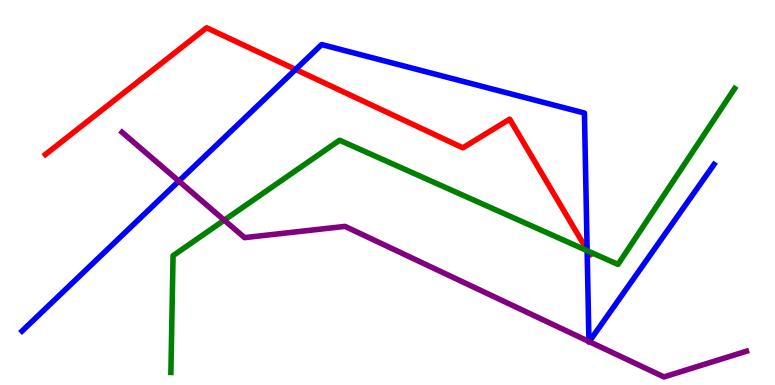[{'lines': ['blue', 'red'], 'intersections': [{'x': 3.81, 'y': 8.2}, {'x': 7.58, 'y': 3.5}]}, {'lines': ['green', 'red'], 'intersections': [{'x': 7.58, 'y': 3.49}]}, {'lines': ['purple', 'red'], 'intersections': []}, {'lines': ['blue', 'green'], 'intersections': [{'x': 7.58, 'y': 3.49}]}, {'lines': ['blue', 'purple'], 'intersections': [{'x': 2.31, 'y': 5.3}, {'x': 7.6, 'y': 1.13}, {'x': 7.6, 'y': 1.13}]}, {'lines': ['green', 'purple'], 'intersections': [{'x': 2.89, 'y': 4.28}]}]